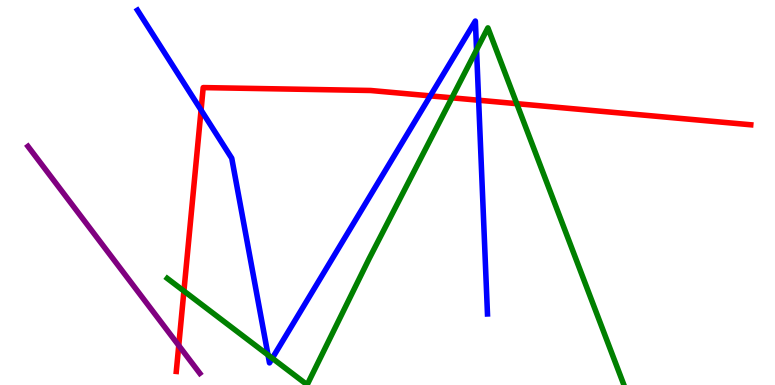[{'lines': ['blue', 'red'], 'intersections': [{'x': 2.59, 'y': 7.14}, {'x': 5.55, 'y': 7.51}, {'x': 6.18, 'y': 7.4}]}, {'lines': ['green', 'red'], 'intersections': [{'x': 2.37, 'y': 2.44}, {'x': 5.83, 'y': 7.46}, {'x': 6.67, 'y': 7.31}]}, {'lines': ['purple', 'red'], 'intersections': [{'x': 2.31, 'y': 1.03}]}, {'lines': ['blue', 'green'], 'intersections': [{'x': 3.46, 'y': 0.779}, {'x': 3.51, 'y': 0.695}, {'x': 6.15, 'y': 8.7}]}, {'lines': ['blue', 'purple'], 'intersections': []}, {'lines': ['green', 'purple'], 'intersections': []}]